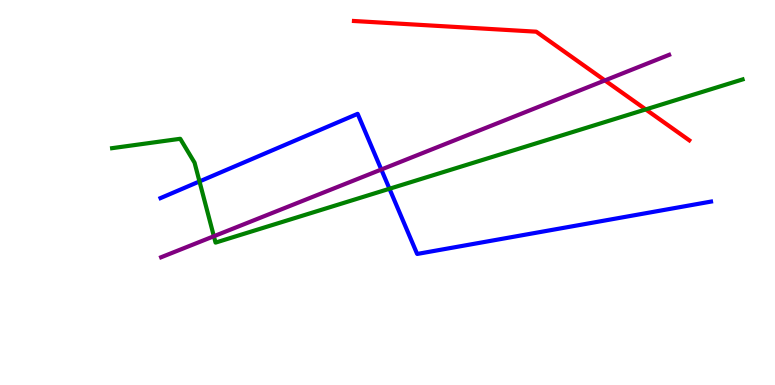[{'lines': ['blue', 'red'], 'intersections': []}, {'lines': ['green', 'red'], 'intersections': [{'x': 8.33, 'y': 7.16}]}, {'lines': ['purple', 'red'], 'intersections': [{'x': 7.81, 'y': 7.91}]}, {'lines': ['blue', 'green'], 'intersections': [{'x': 2.57, 'y': 5.29}, {'x': 5.03, 'y': 5.1}]}, {'lines': ['blue', 'purple'], 'intersections': [{'x': 4.92, 'y': 5.6}]}, {'lines': ['green', 'purple'], 'intersections': [{'x': 2.76, 'y': 3.86}]}]